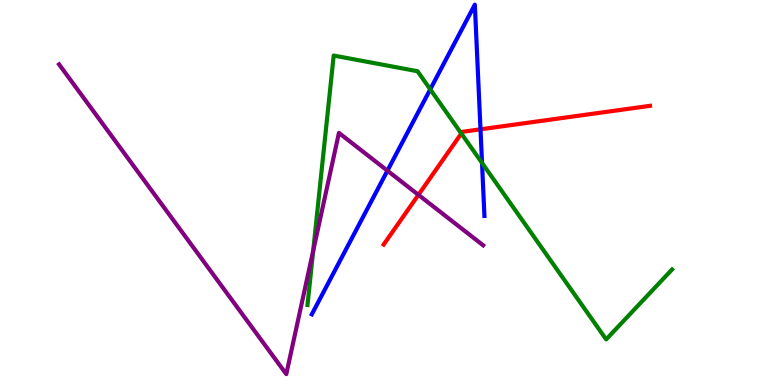[{'lines': ['blue', 'red'], 'intersections': [{'x': 6.2, 'y': 6.64}]}, {'lines': ['green', 'red'], 'intersections': [{'x': 5.95, 'y': 6.53}]}, {'lines': ['purple', 'red'], 'intersections': [{'x': 5.4, 'y': 4.94}]}, {'lines': ['blue', 'green'], 'intersections': [{'x': 5.55, 'y': 7.68}, {'x': 6.22, 'y': 5.77}]}, {'lines': ['blue', 'purple'], 'intersections': [{'x': 5.0, 'y': 5.57}]}, {'lines': ['green', 'purple'], 'intersections': [{'x': 4.04, 'y': 3.48}]}]